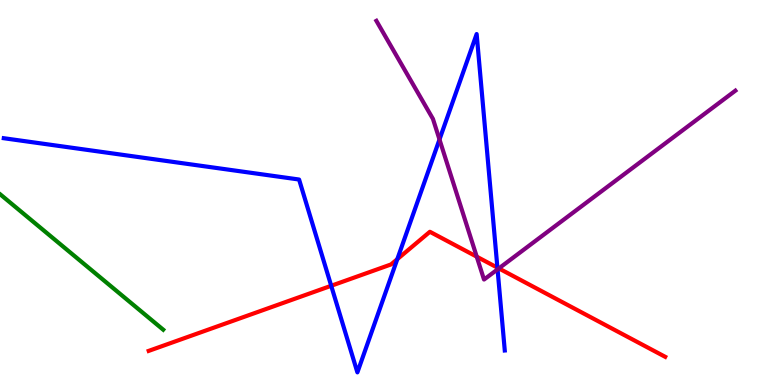[{'lines': ['blue', 'red'], 'intersections': [{'x': 4.27, 'y': 2.58}, {'x': 5.13, 'y': 3.27}, {'x': 6.42, 'y': 3.05}]}, {'lines': ['green', 'red'], 'intersections': []}, {'lines': ['purple', 'red'], 'intersections': [{'x': 6.15, 'y': 3.33}, {'x': 6.44, 'y': 3.03}]}, {'lines': ['blue', 'green'], 'intersections': []}, {'lines': ['blue', 'purple'], 'intersections': [{'x': 5.67, 'y': 6.38}, {'x': 6.42, 'y': 3.0}]}, {'lines': ['green', 'purple'], 'intersections': []}]